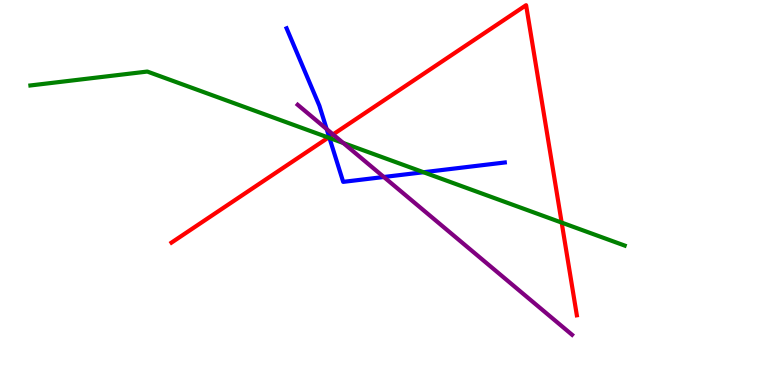[{'lines': ['blue', 'red'], 'intersections': [{'x': 4.25, 'y': 6.44}]}, {'lines': ['green', 'red'], 'intersections': [{'x': 4.24, 'y': 6.43}, {'x': 7.25, 'y': 4.22}]}, {'lines': ['purple', 'red'], 'intersections': [{'x': 4.3, 'y': 6.51}]}, {'lines': ['blue', 'green'], 'intersections': [{'x': 4.25, 'y': 6.42}, {'x': 5.46, 'y': 5.53}]}, {'lines': ['blue', 'purple'], 'intersections': [{'x': 4.22, 'y': 6.65}, {'x': 4.95, 'y': 5.4}]}, {'lines': ['green', 'purple'], 'intersections': [{'x': 4.43, 'y': 6.29}]}]